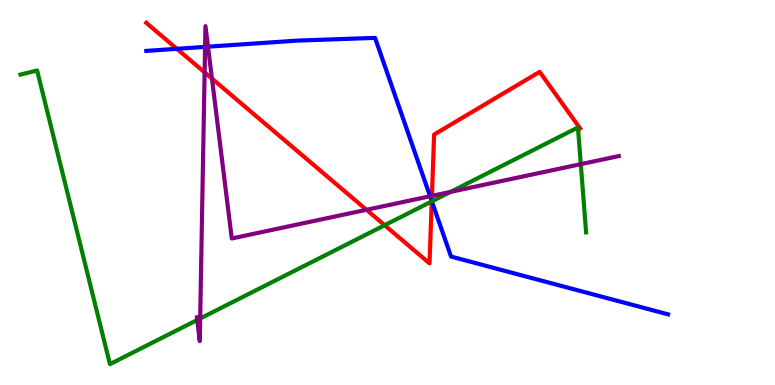[{'lines': ['blue', 'red'], 'intersections': [{'x': 2.28, 'y': 8.73}, {'x': 5.57, 'y': 4.78}]}, {'lines': ['green', 'red'], 'intersections': [{'x': 4.96, 'y': 4.15}, {'x': 5.57, 'y': 4.77}]}, {'lines': ['purple', 'red'], 'intersections': [{'x': 2.64, 'y': 8.12}, {'x': 2.73, 'y': 7.96}, {'x': 4.73, 'y': 4.55}, {'x': 5.57, 'y': 4.91}]}, {'lines': ['blue', 'green'], 'intersections': [{'x': 5.57, 'y': 4.77}]}, {'lines': ['blue', 'purple'], 'intersections': [{'x': 2.65, 'y': 8.78}, {'x': 2.68, 'y': 8.79}, {'x': 5.55, 'y': 4.9}]}, {'lines': ['green', 'purple'], 'intersections': [{'x': 2.55, 'y': 1.69}, {'x': 2.58, 'y': 1.73}, {'x': 5.81, 'y': 5.02}, {'x': 7.49, 'y': 5.74}]}]